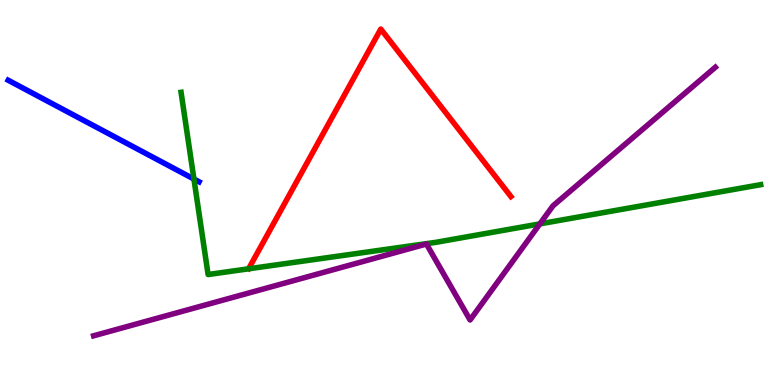[{'lines': ['blue', 'red'], 'intersections': []}, {'lines': ['green', 'red'], 'intersections': []}, {'lines': ['purple', 'red'], 'intersections': []}, {'lines': ['blue', 'green'], 'intersections': [{'x': 2.5, 'y': 5.35}]}, {'lines': ['blue', 'purple'], 'intersections': []}, {'lines': ['green', 'purple'], 'intersections': [{'x': 6.97, 'y': 4.19}]}]